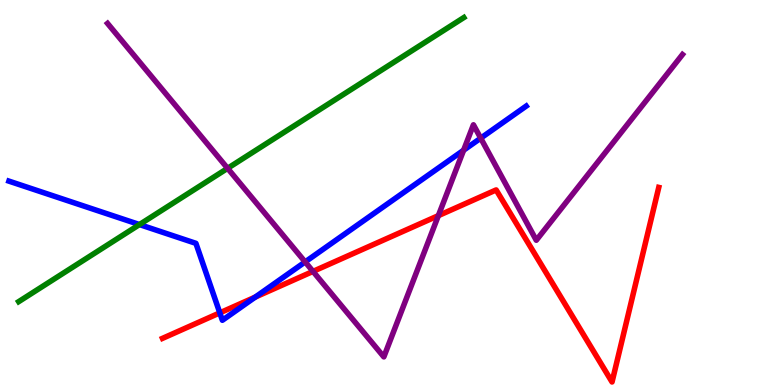[{'lines': ['blue', 'red'], 'intersections': [{'x': 2.84, 'y': 1.87}, {'x': 3.29, 'y': 2.28}]}, {'lines': ['green', 'red'], 'intersections': []}, {'lines': ['purple', 'red'], 'intersections': [{'x': 4.04, 'y': 2.95}, {'x': 5.66, 'y': 4.4}]}, {'lines': ['blue', 'green'], 'intersections': [{'x': 1.8, 'y': 4.17}]}, {'lines': ['blue', 'purple'], 'intersections': [{'x': 3.94, 'y': 3.2}, {'x': 5.98, 'y': 6.1}, {'x': 6.2, 'y': 6.41}]}, {'lines': ['green', 'purple'], 'intersections': [{'x': 2.94, 'y': 5.63}]}]